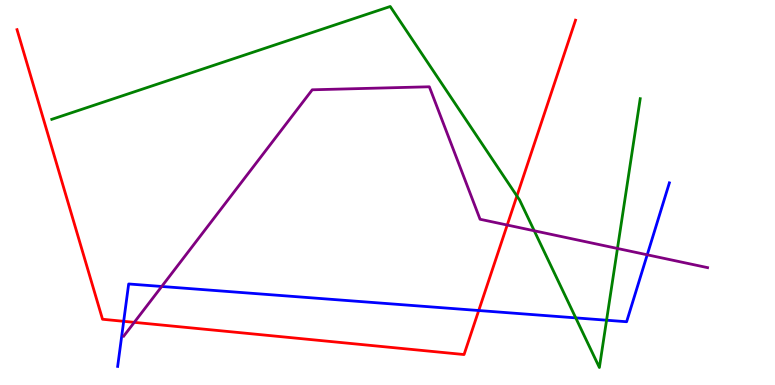[{'lines': ['blue', 'red'], 'intersections': [{'x': 1.6, 'y': 1.65}, {'x': 6.18, 'y': 1.93}]}, {'lines': ['green', 'red'], 'intersections': [{'x': 6.67, 'y': 4.91}]}, {'lines': ['purple', 'red'], 'intersections': [{'x': 1.73, 'y': 1.63}, {'x': 6.54, 'y': 4.15}]}, {'lines': ['blue', 'green'], 'intersections': [{'x': 7.43, 'y': 1.74}, {'x': 7.83, 'y': 1.68}]}, {'lines': ['blue', 'purple'], 'intersections': [{'x': 2.09, 'y': 2.56}, {'x': 8.35, 'y': 3.38}]}, {'lines': ['green', 'purple'], 'intersections': [{'x': 6.89, 'y': 4.01}, {'x': 7.97, 'y': 3.55}]}]